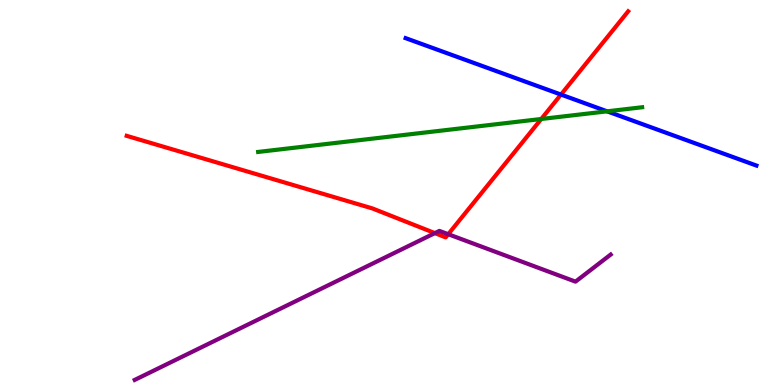[{'lines': ['blue', 'red'], 'intersections': [{'x': 7.24, 'y': 7.54}]}, {'lines': ['green', 'red'], 'intersections': [{'x': 6.98, 'y': 6.91}]}, {'lines': ['purple', 'red'], 'intersections': [{'x': 5.61, 'y': 3.94}, {'x': 5.78, 'y': 3.92}]}, {'lines': ['blue', 'green'], 'intersections': [{'x': 7.83, 'y': 7.11}]}, {'lines': ['blue', 'purple'], 'intersections': []}, {'lines': ['green', 'purple'], 'intersections': []}]